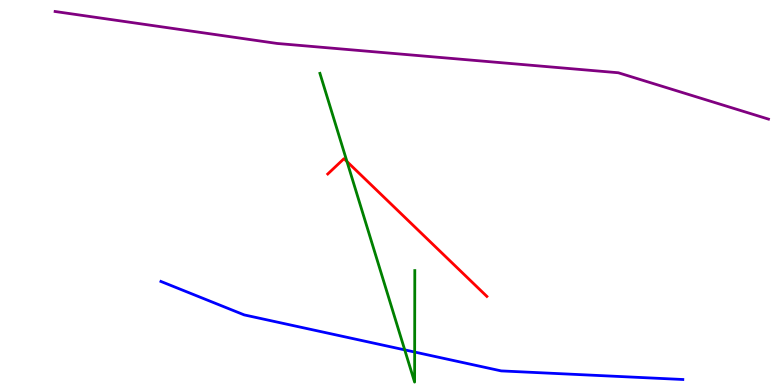[{'lines': ['blue', 'red'], 'intersections': []}, {'lines': ['green', 'red'], 'intersections': [{'x': 4.48, 'y': 5.8}]}, {'lines': ['purple', 'red'], 'intersections': []}, {'lines': ['blue', 'green'], 'intersections': [{'x': 5.22, 'y': 0.912}, {'x': 5.35, 'y': 0.856}]}, {'lines': ['blue', 'purple'], 'intersections': []}, {'lines': ['green', 'purple'], 'intersections': []}]